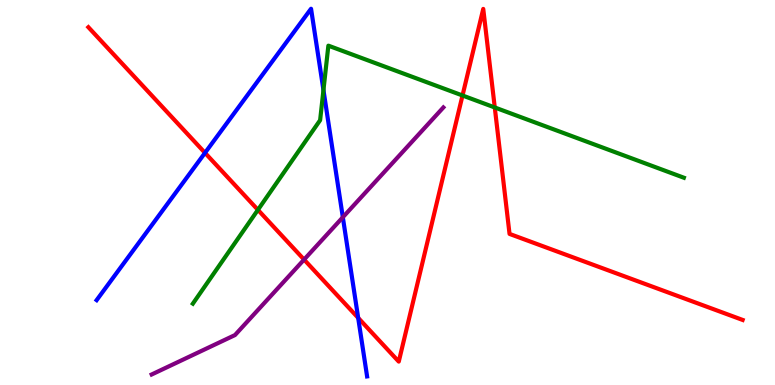[{'lines': ['blue', 'red'], 'intersections': [{'x': 2.65, 'y': 6.03}, {'x': 4.62, 'y': 1.74}]}, {'lines': ['green', 'red'], 'intersections': [{'x': 3.33, 'y': 4.55}, {'x': 5.97, 'y': 7.52}, {'x': 6.38, 'y': 7.21}]}, {'lines': ['purple', 'red'], 'intersections': [{'x': 3.92, 'y': 3.26}]}, {'lines': ['blue', 'green'], 'intersections': [{'x': 4.17, 'y': 7.66}]}, {'lines': ['blue', 'purple'], 'intersections': [{'x': 4.42, 'y': 4.36}]}, {'lines': ['green', 'purple'], 'intersections': []}]